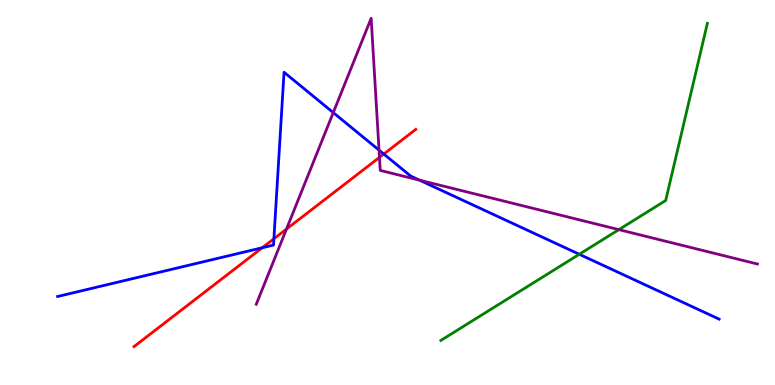[{'lines': ['blue', 'red'], 'intersections': [{'x': 3.38, 'y': 3.56}, {'x': 3.53, 'y': 3.8}, {'x': 4.95, 'y': 6.0}]}, {'lines': ['green', 'red'], 'intersections': []}, {'lines': ['purple', 'red'], 'intersections': [{'x': 3.7, 'y': 4.05}, {'x': 4.9, 'y': 5.91}]}, {'lines': ['blue', 'green'], 'intersections': [{'x': 7.47, 'y': 3.4}]}, {'lines': ['blue', 'purple'], 'intersections': [{'x': 4.3, 'y': 7.08}, {'x': 4.89, 'y': 6.1}, {'x': 5.41, 'y': 5.32}]}, {'lines': ['green', 'purple'], 'intersections': [{'x': 7.99, 'y': 4.04}]}]